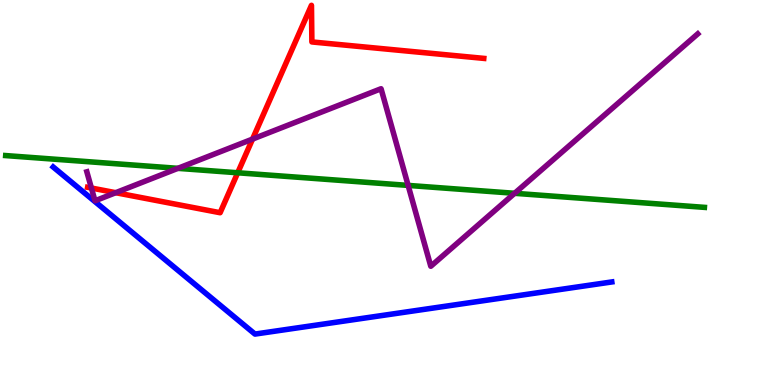[{'lines': ['blue', 'red'], 'intersections': []}, {'lines': ['green', 'red'], 'intersections': [{'x': 3.07, 'y': 5.51}]}, {'lines': ['purple', 'red'], 'intersections': [{'x': 1.18, 'y': 5.12}, {'x': 1.49, 'y': 4.99}, {'x': 3.26, 'y': 6.39}]}, {'lines': ['blue', 'green'], 'intersections': []}, {'lines': ['blue', 'purple'], 'intersections': []}, {'lines': ['green', 'purple'], 'intersections': [{'x': 2.3, 'y': 5.63}, {'x': 5.27, 'y': 5.18}, {'x': 6.64, 'y': 4.98}]}]